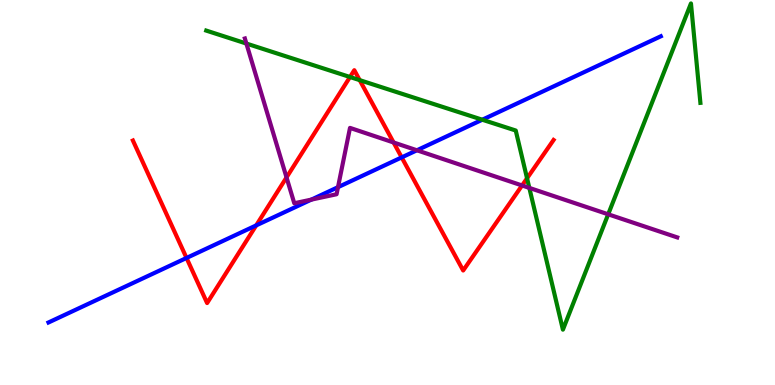[{'lines': ['blue', 'red'], 'intersections': [{'x': 2.41, 'y': 3.3}, {'x': 3.31, 'y': 4.15}, {'x': 5.18, 'y': 5.91}]}, {'lines': ['green', 'red'], 'intersections': [{'x': 4.52, 'y': 8.0}, {'x': 4.64, 'y': 7.92}, {'x': 6.8, 'y': 5.37}]}, {'lines': ['purple', 'red'], 'intersections': [{'x': 3.7, 'y': 5.39}, {'x': 5.08, 'y': 6.3}, {'x': 6.74, 'y': 5.18}]}, {'lines': ['blue', 'green'], 'intersections': [{'x': 6.22, 'y': 6.89}]}, {'lines': ['blue', 'purple'], 'intersections': [{'x': 4.02, 'y': 4.82}, {'x': 4.36, 'y': 5.14}, {'x': 5.38, 'y': 6.1}]}, {'lines': ['green', 'purple'], 'intersections': [{'x': 3.18, 'y': 8.87}, {'x': 6.83, 'y': 5.12}, {'x': 7.85, 'y': 4.43}]}]